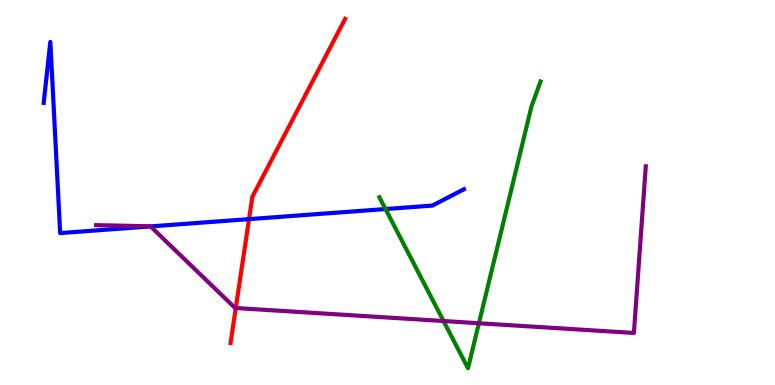[{'lines': ['blue', 'red'], 'intersections': [{'x': 3.21, 'y': 4.31}]}, {'lines': ['green', 'red'], 'intersections': []}, {'lines': ['purple', 'red'], 'intersections': [{'x': 3.04, 'y': 2.0}]}, {'lines': ['blue', 'green'], 'intersections': [{'x': 4.97, 'y': 4.57}]}, {'lines': ['blue', 'purple'], 'intersections': [{'x': 1.94, 'y': 4.12}]}, {'lines': ['green', 'purple'], 'intersections': [{'x': 5.72, 'y': 1.66}, {'x': 6.18, 'y': 1.6}]}]